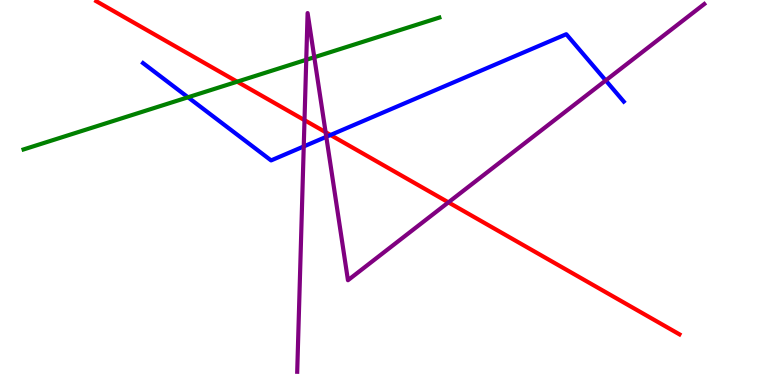[{'lines': ['blue', 'red'], 'intersections': [{'x': 4.26, 'y': 6.49}]}, {'lines': ['green', 'red'], 'intersections': [{'x': 3.06, 'y': 7.88}]}, {'lines': ['purple', 'red'], 'intersections': [{'x': 3.93, 'y': 6.88}, {'x': 4.2, 'y': 6.57}, {'x': 5.79, 'y': 4.74}]}, {'lines': ['blue', 'green'], 'intersections': [{'x': 2.43, 'y': 7.47}]}, {'lines': ['blue', 'purple'], 'intersections': [{'x': 3.92, 'y': 6.2}, {'x': 4.21, 'y': 6.45}, {'x': 7.82, 'y': 7.91}]}, {'lines': ['green', 'purple'], 'intersections': [{'x': 3.95, 'y': 8.45}, {'x': 4.06, 'y': 8.51}]}]